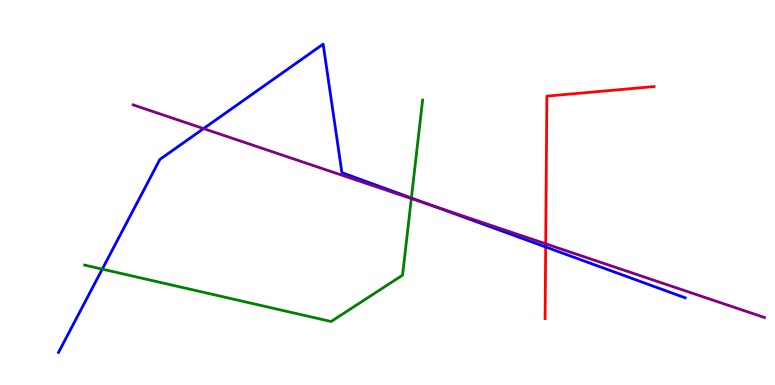[{'lines': ['blue', 'red'], 'intersections': [{'x': 7.04, 'y': 3.59}]}, {'lines': ['green', 'red'], 'intersections': []}, {'lines': ['purple', 'red'], 'intersections': [{'x': 7.04, 'y': 3.67}]}, {'lines': ['blue', 'green'], 'intersections': [{'x': 1.32, 'y': 3.01}, {'x': 5.31, 'y': 4.86}]}, {'lines': ['blue', 'purple'], 'intersections': [{'x': 2.63, 'y': 6.66}, {'x': 5.58, 'y': 4.66}]}, {'lines': ['green', 'purple'], 'intersections': [{'x': 5.31, 'y': 4.84}]}]